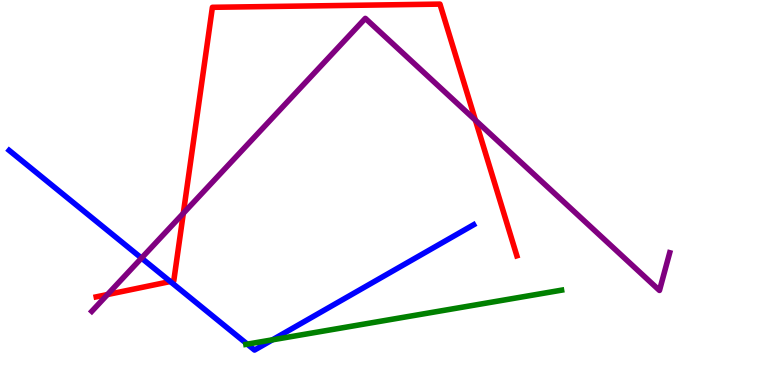[{'lines': ['blue', 'red'], 'intersections': [{'x': 2.2, 'y': 2.69}]}, {'lines': ['green', 'red'], 'intersections': []}, {'lines': ['purple', 'red'], 'intersections': [{'x': 1.39, 'y': 2.35}, {'x': 2.37, 'y': 4.46}, {'x': 6.13, 'y': 6.88}]}, {'lines': ['blue', 'green'], 'intersections': [{'x': 3.19, 'y': 1.06}, {'x': 3.51, 'y': 1.17}]}, {'lines': ['blue', 'purple'], 'intersections': [{'x': 1.83, 'y': 3.3}]}, {'lines': ['green', 'purple'], 'intersections': []}]